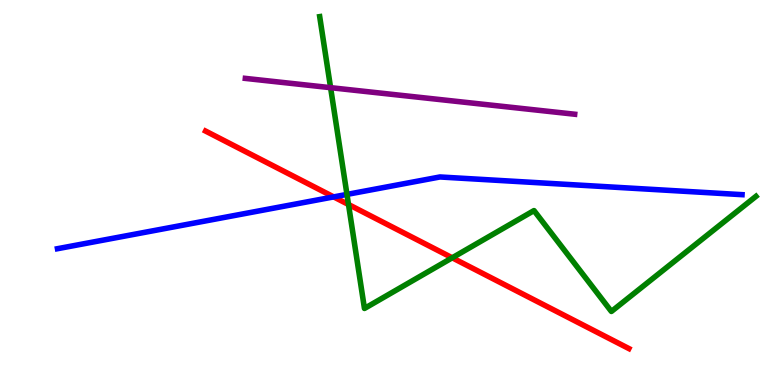[{'lines': ['blue', 'red'], 'intersections': [{'x': 4.31, 'y': 4.89}]}, {'lines': ['green', 'red'], 'intersections': [{'x': 4.5, 'y': 4.69}, {'x': 5.84, 'y': 3.3}]}, {'lines': ['purple', 'red'], 'intersections': []}, {'lines': ['blue', 'green'], 'intersections': [{'x': 4.48, 'y': 4.95}]}, {'lines': ['blue', 'purple'], 'intersections': []}, {'lines': ['green', 'purple'], 'intersections': [{'x': 4.27, 'y': 7.72}]}]